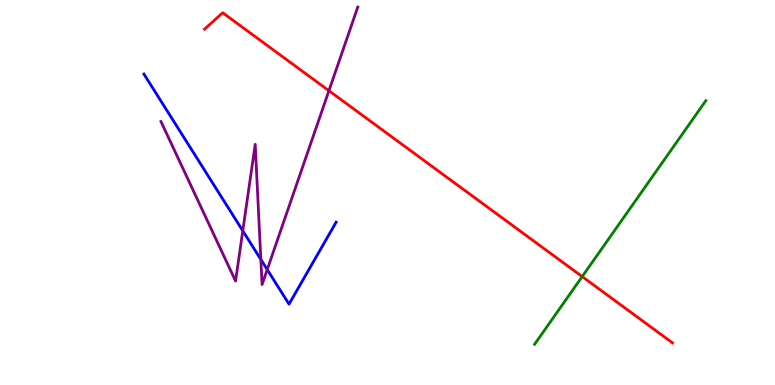[{'lines': ['blue', 'red'], 'intersections': []}, {'lines': ['green', 'red'], 'intersections': [{'x': 7.51, 'y': 2.82}]}, {'lines': ['purple', 'red'], 'intersections': [{'x': 4.24, 'y': 7.64}]}, {'lines': ['blue', 'green'], 'intersections': []}, {'lines': ['blue', 'purple'], 'intersections': [{'x': 3.13, 'y': 4.0}, {'x': 3.37, 'y': 3.26}, {'x': 3.45, 'y': 3.0}]}, {'lines': ['green', 'purple'], 'intersections': []}]